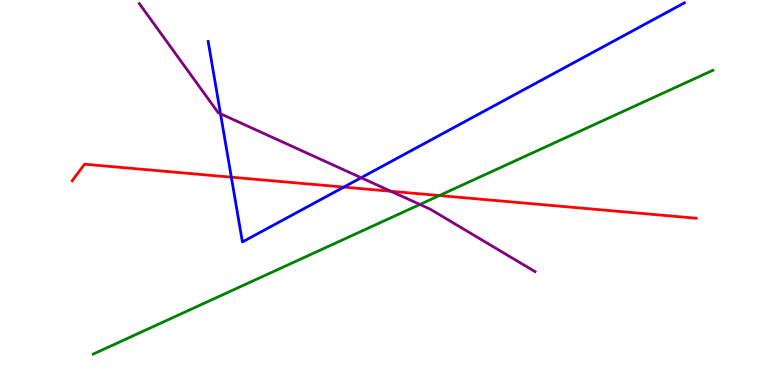[{'lines': ['blue', 'red'], 'intersections': [{'x': 2.98, 'y': 5.4}, {'x': 4.44, 'y': 5.14}]}, {'lines': ['green', 'red'], 'intersections': [{'x': 5.67, 'y': 4.92}]}, {'lines': ['purple', 'red'], 'intersections': [{'x': 5.04, 'y': 5.03}]}, {'lines': ['blue', 'green'], 'intersections': []}, {'lines': ['blue', 'purple'], 'intersections': [{'x': 2.85, 'y': 7.05}, {'x': 4.66, 'y': 5.38}]}, {'lines': ['green', 'purple'], 'intersections': [{'x': 5.42, 'y': 4.69}]}]